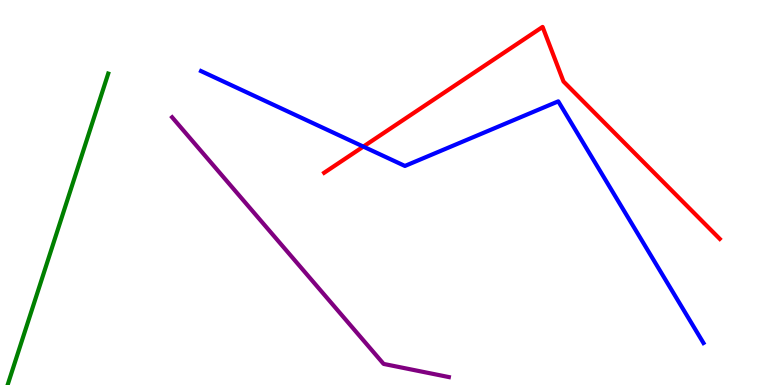[{'lines': ['blue', 'red'], 'intersections': [{'x': 4.69, 'y': 6.19}]}, {'lines': ['green', 'red'], 'intersections': []}, {'lines': ['purple', 'red'], 'intersections': []}, {'lines': ['blue', 'green'], 'intersections': []}, {'lines': ['blue', 'purple'], 'intersections': []}, {'lines': ['green', 'purple'], 'intersections': []}]